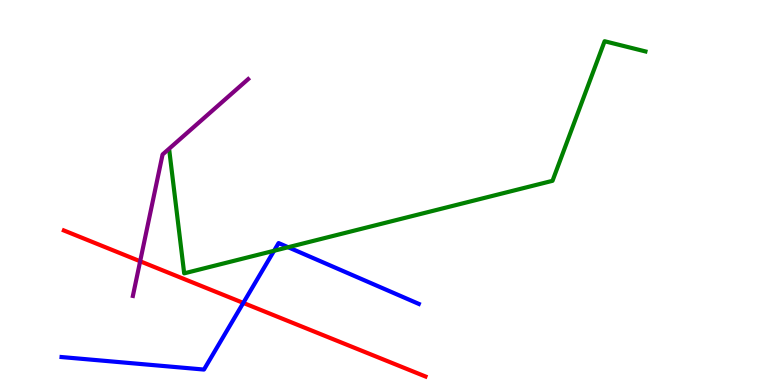[{'lines': ['blue', 'red'], 'intersections': [{'x': 3.14, 'y': 2.13}]}, {'lines': ['green', 'red'], 'intersections': []}, {'lines': ['purple', 'red'], 'intersections': [{'x': 1.81, 'y': 3.21}]}, {'lines': ['blue', 'green'], 'intersections': [{'x': 3.54, 'y': 3.49}, {'x': 3.72, 'y': 3.58}]}, {'lines': ['blue', 'purple'], 'intersections': []}, {'lines': ['green', 'purple'], 'intersections': []}]